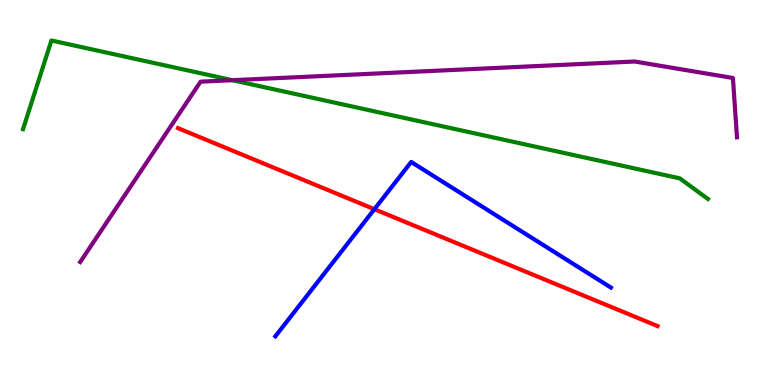[{'lines': ['blue', 'red'], 'intersections': [{'x': 4.83, 'y': 4.57}]}, {'lines': ['green', 'red'], 'intersections': []}, {'lines': ['purple', 'red'], 'intersections': []}, {'lines': ['blue', 'green'], 'intersections': []}, {'lines': ['blue', 'purple'], 'intersections': []}, {'lines': ['green', 'purple'], 'intersections': [{'x': 3.0, 'y': 7.92}]}]